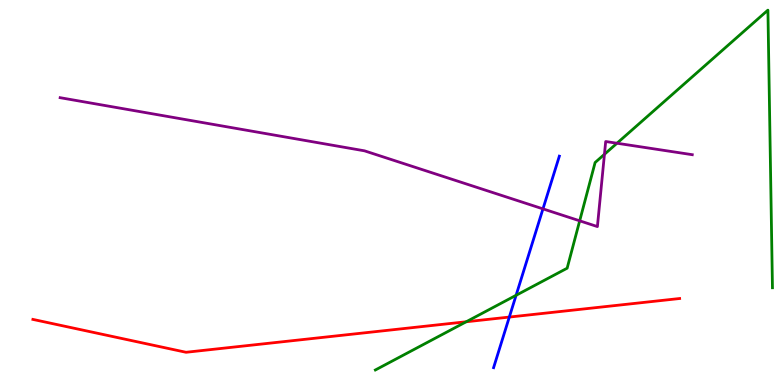[{'lines': ['blue', 'red'], 'intersections': [{'x': 6.57, 'y': 1.76}]}, {'lines': ['green', 'red'], 'intersections': [{'x': 6.02, 'y': 1.64}]}, {'lines': ['purple', 'red'], 'intersections': []}, {'lines': ['blue', 'green'], 'intersections': [{'x': 6.66, 'y': 2.33}]}, {'lines': ['blue', 'purple'], 'intersections': [{'x': 7.01, 'y': 4.57}]}, {'lines': ['green', 'purple'], 'intersections': [{'x': 7.48, 'y': 4.26}, {'x': 7.8, 'y': 5.99}, {'x': 7.96, 'y': 6.28}]}]